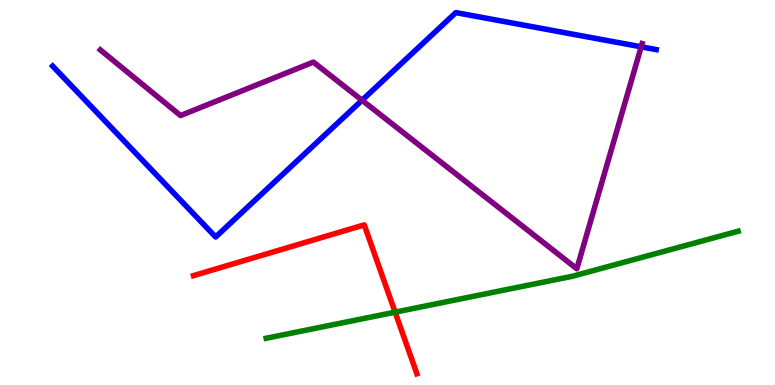[{'lines': ['blue', 'red'], 'intersections': []}, {'lines': ['green', 'red'], 'intersections': [{'x': 5.1, 'y': 1.89}]}, {'lines': ['purple', 'red'], 'intersections': []}, {'lines': ['blue', 'green'], 'intersections': []}, {'lines': ['blue', 'purple'], 'intersections': [{'x': 4.67, 'y': 7.4}, {'x': 8.27, 'y': 8.78}]}, {'lines': ['green', 'purple'], 'intersections': []}]